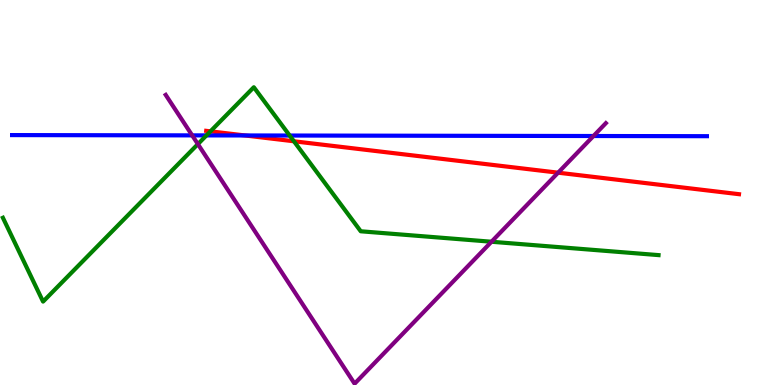[{'lines': ['blue', 'red'], 'intersections': [{'x': 3.16, 'y': 6.48}]}, {'lines': ['green', 'red'], 'intersections': [{'x': 2.72, 'y': 6.59}, {'x': 3.79, 'y': 6.33}]}, {'lines': ['purple', 'red'], 'intersections': [{'x': 7.2, 'y': 5.51}]}, {'lines': ['blue', 'green'], 'intersections': [{'x': 2.66, 'y': 6.48}, {'x': 3.74, 'y': 6.48}]}, {'lines': ['blue', 'purple'], 'intersections': [{'x': 2.48, 'y': 6.48}, {'x': 7.66, 'y': 6.47}]}, {'lines': ['green', 'purple'], 'intersections': [{'x': 2.55, 'y': 6.26}, {'x': 6.34, 'y': 3.72}]}]